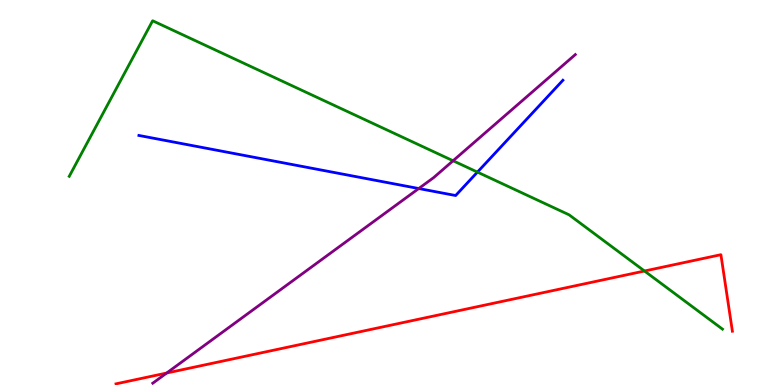[{'lines': ['blue', 'red'], 'intersections': []}, {'lines': ['green', 'red'], 'intersections': [{'x': 8.32, 'y': 2.96}]}, {'lines': ['purple', 'red'], 'intersections': [{'x': 2.15, 'y': 0.311}]}, {'lines': ['blue', 'green'], 'intersections': [{'x': 6.16, 'y': 5.53}]}, {'lines': ['blue', 'purple'], 'intersections': [{'x': 5.4, 'y': 5.1}]}, {'lines': ['green', 'purple'], 'intersections': [{'x': 5.85, 'y': 5.82}]}]